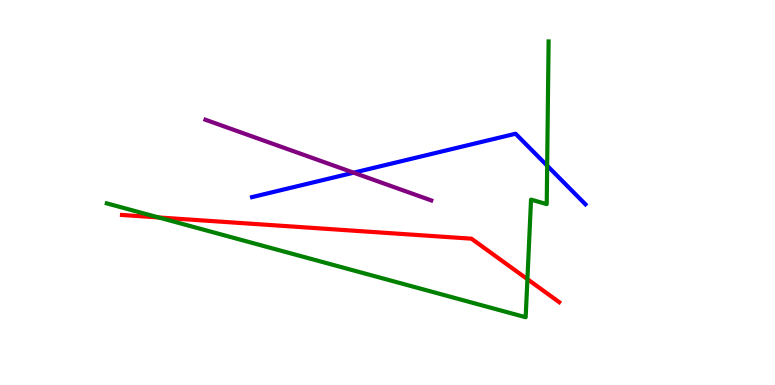[{'lines': ['blue', 'red'], 'intersections': []}, {'lines': ['green', 'red'], 'intersections': [{'x': 2.05, 'y': 4.35}, {'x': 6.81, 'y': 2.75}]}, {'lines': ['purple', 'red'], 'intersections': []}, {'lines': ['blue', 'green'], 'intersections': [{'x': 7.06, 'y': 5.7}]}, {'lines': ['blue', 'purple'], 'intersections': [{'x': 4.56, 'y': 5.51}]}, {'lines': ['green', 'purple'], 'intersections': []}]